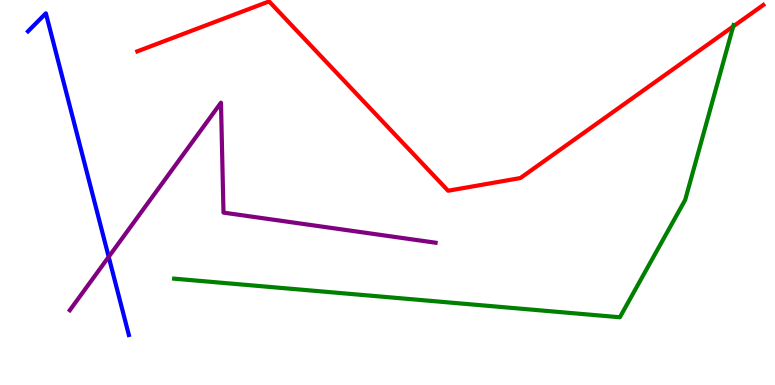[{'lines': ['blue', 'red'], 'intersections': []}, {'lines': ['green', 'red'], 'intersections': [{'x': 9.46, 'y': 9.31}]}, {'lines': ['purple', 'red'], 'intersections': []}, {'lines': ['blue', 'green'], 'intersections': []}, {'lines': ['blue', 'purple'], 'intersections': [{'x': 1.4, 'y': 3.33}]}, {'lines': ['green', 'purple'], 'intersections': []}]